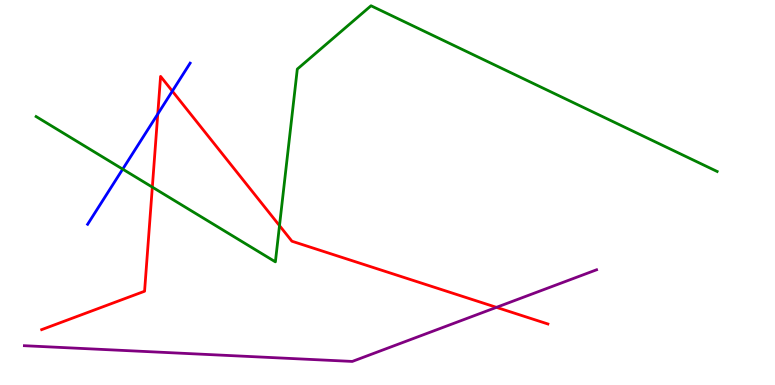[{'lines': ['blue', 'red'], 'intersections': [{'x': 2.04, 'y': 7.04}, {'x': 2.22, 'y': 7.63}]}, {'lines': ['green', 'red'], 'intersections': [{'x': 1.97, 'y': 5.14}, {'x': 3.61, 'y': 4.14}]}, {'lines': ['purple', 'red'], 'intersections': [{'x': 6.41, 'y': 2.02}]}, {'lines': ['blue', 'green'], 'intersections': [{'x': 1.58, 'y': 5.61}]}, {'lines': ['blue', 'purple'], 'intersections': []}, {'lines': ['green', 'purple'], 'intersections': []}]